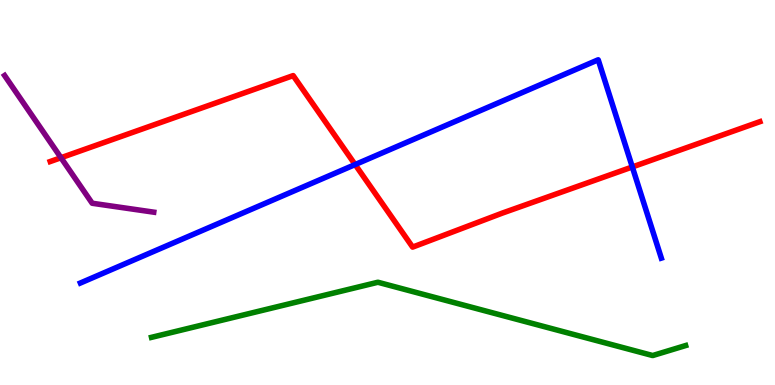[{'lines': ['blue', 'red'], 'intersections': [{'x': 4.58, 'y': 5.73}, {'x': 8.16, 'y': 5.66}]}, {'lines': ['green', 'red'], 'intersections': []}, {'lines': ['purple', 'red'], 'intersections': [{'x': 0.787, 'y': 5.9}]}, {'lines': ['blue', 'green'], 'intersections': []}, {'lines': ['blue', 'purple'], 'intersections': []}, {'lines': ['green', 'purple'], 'intersections': []}]